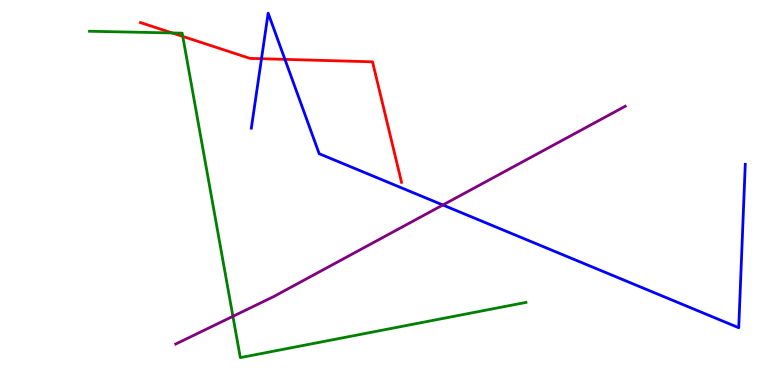[{'lines': ['blue', 'red'], 'intersections': [{'x': 3.37, 'y': 8.48}, {'x': 3.68, 'y': 8.46}]}, {'lines': ['green', 'red'], 'intersections': [{'x': 2.22, 'y': 9.14}, {'x': 2.36, 'y': 9.05}]}, {'lines': ['purple', 'red'], 'intersections': []}, {'lines': ['blue', 'green'], 'intersections': []}, {'lines': ['blue', 'purple'], 'intersections': [{'x': 5.71, 'y': 4.68}]}, {'lines': ['green', 'purple'], 'intersections': [{'x': 3.01, 'y': 1.78}]}]